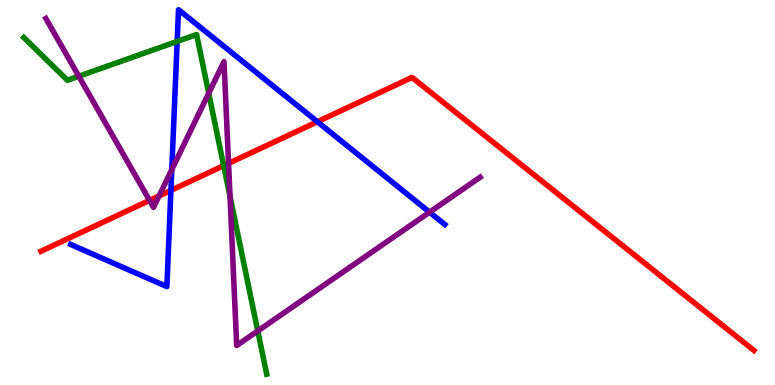[{'lines': ['blue', 'red'], 'intersections': [{'x': 2.21, 'y': 5.06}, {'x': 4.1, 'y': 6.84}]}, {'lines': ['green', 'red'], 'intersections': [{'x': 2.89, 'y': 5.7}]}, {'lines': ['purple', 'red'], 'intersections': [{'x': 1.93, 'y': 4.8}, {'x': 2.05, 'y': 4.91}, {'x': 2.95, 'y': 5.76}]}, {'lines': ['blue', 'green'], 'intersections': [{'x': 2.29, 'y': 8.92}]}, {'lines': ['blue', 'purple'], 'intersections': [{'x': 2.22, 'y': 5.59}, {'x': 5.54, 'y': 4.49}]}, {'lines': ['green', 'purple'], 'intersections': [{'x': 1.02, 'y': 8.02}, {'x': 2.69, 'y': 7.58}, {'x': 2.97, 'y': 4.9}, {'x': 3.33, 'y': 1.4}]}]